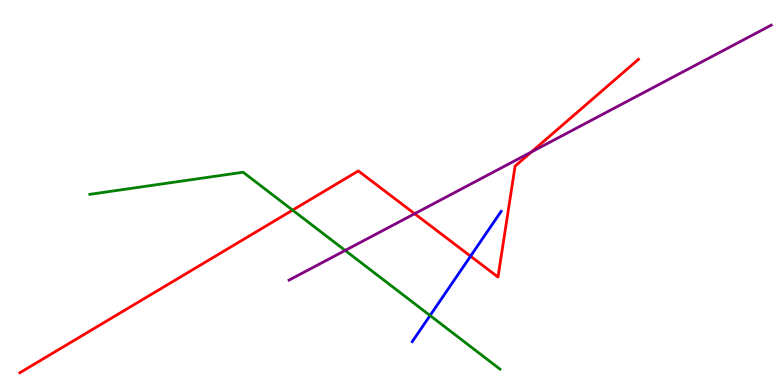[{'lines': ['blue', 'red'], 'intersections': [{'x': 6.07, 'y': 3.35}]}, {'lines': ['green', 'red'], 'intersections': [{'x': 3.78, 'y': 4.54}]}, {'lines': ['purple', 'red'], 'intersections': [{'x': 5.35, 'y': 4.45}, {'x': 6.86, 'y': 6.05}]}, {'lines': ['blue', 'green'], 'intersections': [{'x': 5.55, 'y': 1.8}]}, {'lines': ['blue', 'purple'], 'intersections': []}, {'lines': ['green', 'purple'], 'intersections': [{'x': 4.45, 'y': 3.49}]}]